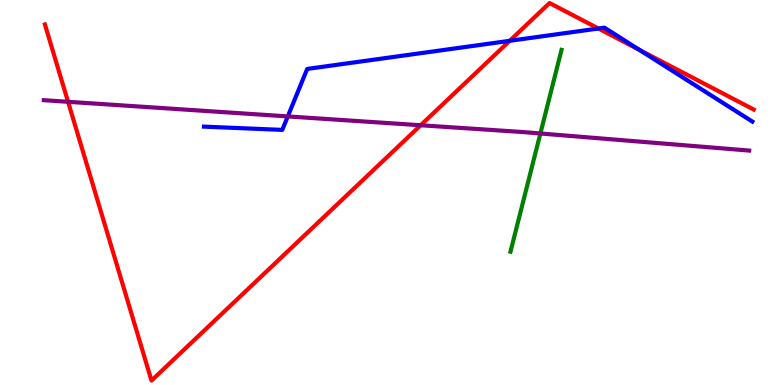[{'lines': ['blue', 'red'], 'intersections': [{'x': 6.58, 'y': 8.94}, {'x': 7.72, 'y': 9.26}, {'x': 8.25, 'y': 8.7}]}, {'lines': ['green', 'red'], 'intersections': []}, {'lines': ['purple', 'red'], 'intersections': [{'x': 0.878, 'y': 7.36}, {'x': 5.43, 'y': 6.75}]}, {'lines': ['blue', 'green'], 'intersections': []}, {'lines': ['blue', 'purple'], 'intersections': [{'x': 3.71, 'y': 6.98}]}, {'lines': ['green', 'purple'], 'intersections': [{'x': 6.97, 'y': 6.53}]}]